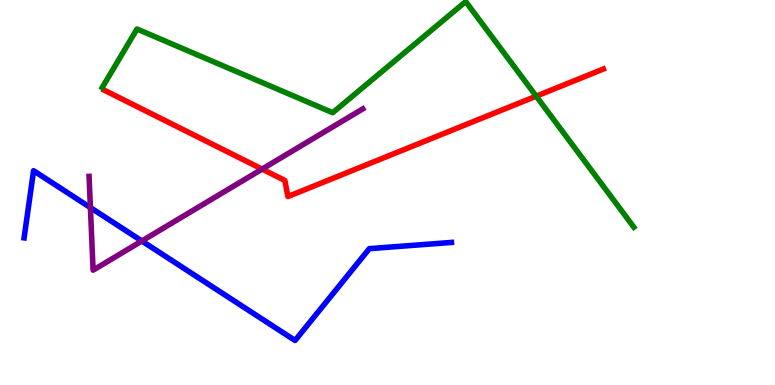[{'lines': ['blue', 'red'], 'intersections': []}, {'lines': ['green', 'red'], 'intersections': [{'x': 6.92, 'y': 7.5}]}, {'lines': ['purple', 'red'], 'intersections': [{'x': 3.38, 'y': 5.61}]}, {'lines': ['blue', 'green'], 'intersections': []}, {'lines': ['blue', 'purple'], 'intersections': [{'x': 1.17, 'y': 4.61}, {'x': 1.83, 'y': 3.74}]}, {'lines': ['green', 'purple'], 'intersections': []}]